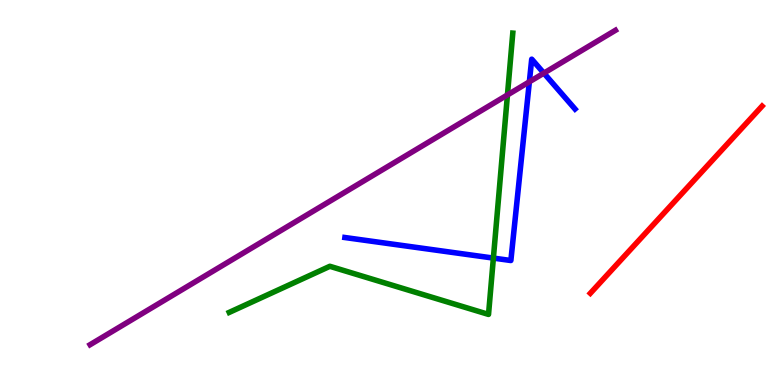[{'lines': ['blue', 'red'], 'intersections': []}, {'lines': ['green', 'red'], 'intersections': []}, {'lines': ['purple', 'red'], 'intersections': []}, {'lines': ['blue', 'green'], 'intersections': [{'x': 6.37, 'y': 3.3}]}, {'lines': ['blue', 'purple'], 'intersections': [{'x': 6.83, 'y': 7.87}, {'x': 7.02, 'y': 8.1}]}, {'lines': ['green', 'purple'], 'intersections': [{'x': 6.55, 'y': 7.53}]}]